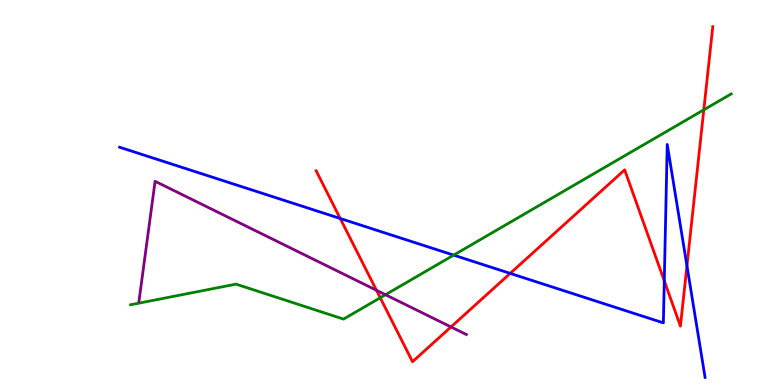[{'lines': ['blue', 'red'], 'intersections': [{'x': 4.39, 'y': 4.33}, {'x': 6.58, 'y': 2.9}, {'x': 8.57, 'y': 2.7}, {'x': 8.86, 'y': 3.1}]}, {'lines': ['green', 'red'], 'intersections': [{'x': 4.91, 'y': 2.27}, {'x': 9.08, 'y': 7.15}]}, {'lines': ['purple', 'red'], 'intersections': [{'x': 4.86, 'y': 2.46}, {'x': 5.82, 'y': 1.51}]}, {'lines': ['blue', 'green'], 'intersections': [{'x': 5.85, 'y': 3.37}]}, {'lines': ['blue', 'purple'], 'intersections': []}, {'lines': ['green', 'purple'], 'intersections': [{'x': 4.97, 'y': 2.34}]}]